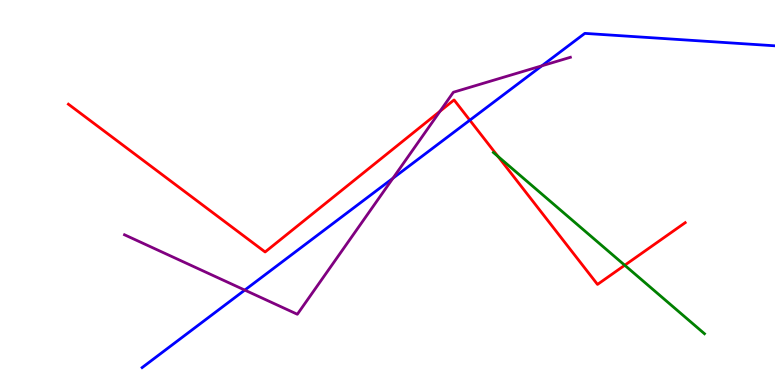[{'lines': ['blue', 'red'], 'intersections': [{'x': 6.06, 'y': 6.88}]}, {'lines': ['green', 'red'], 'intersections': [{'x': 6.43, 'y': 5.94}, {'x': 8.06, 'y': 3.11}]}, {'lines': ['purple', 'red'], 'intersections': [{'x': 5.68, 'y': 7.11}]}, {'lines': ['blue', 'green'], 'intersections': []}, {'lines': ['blue', 'purple'], 'intersections': [{'x': 3.16, 'y': 2.47}, {'x': 5.07, 'y': 5.37}, {'x': 6.99, 'y': 8.29}]}, {'lines': ['green', 'purple'], 'intersections': []}]